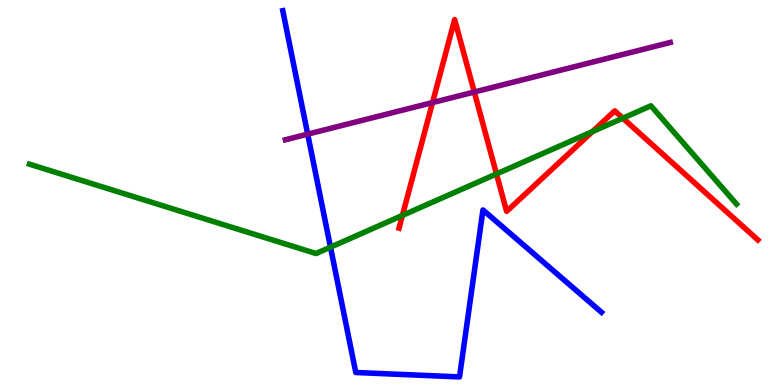[{'lines': ['blue', 'red'], 'intersections': []}, {'lines': ['green', 'red'], 'intersections': [{'x': 5.19, 'y': 4.4}, {'x': 6.41, 'y': 5.48}, {'x': 7.64, 'y': 6.58}, {'x': 8.04, 'y': 6.93}]}, {'lines': ['purple', 'red'], 'intersections': [{'x': 5.58, 'y': 7.34}, {'x': 6.12, 'y': 7.61}]}, {'lines': ['blue', 'green'], 'intersections': [{'x': 4.26, 'y': 3.58}]}, {'lines': ['blue', 'purple'], 'intersections': [{'x': 3.97, 'y': 6.52}]}, {'lines': ['green', 'purple'], 'intersections': []}]